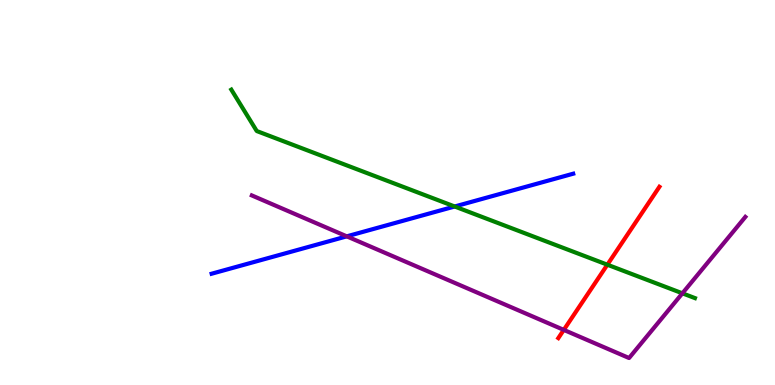[{'lines': ['blue', 'red'], 'intersections': []}, {'lines': ['green', 'red'], 'intersections': [{'x': 7.84, 'y': 3.12}]}, {'lines': ['purple', 'red'], 'intersections': [{'x': 7.27, 'y': 1.43}]}, {'lines': ['blue', 'green'], 'intersections': [{'x': 5.87, 'y': 4.64}]}, {'lines': ['blue', 'purple'], 'intersections': [{'x': 4.47, 'y': 3.86}]}, {'lines': ['green', 'purple'], 'intersections': [{'x': 8.81, 'y': 2.38}]}]